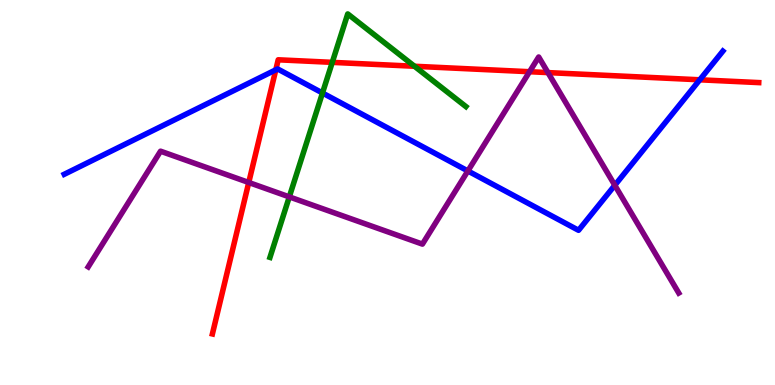[{'lines': ['blue', 'red'], 'intersections': [{'x': 3.56, 'y': 8.19}, {'x': 9.03, 'y': 7.93}]}, {'lines': ['green', 'red'], 'intersections': [{'x': 4.29, 'y': 8.38}, {'x': 5.35, 'y': 8.28}]}, {'lines': ['purple', 'red'], 'intersections': [{'x': 3.21, 'y': 5.26}, {'x': 6.83, 'y': 8.14}, {'x': 7.07, 'y': 8.11}]}, {'lines': ['blue', 'green'], 'intersections': [{'x': 4.16, 'y': 7.58}]}, {'lines': ['blue', 'purple'], 'intersections': [{'x': 6.04, 'y': 5.56}, {'x': 7.93, 'y': 5.19}]}, {'lines': ['green', 'purple'], 'intersections': [{'x': 3.73, 'y': 4.89}]}]